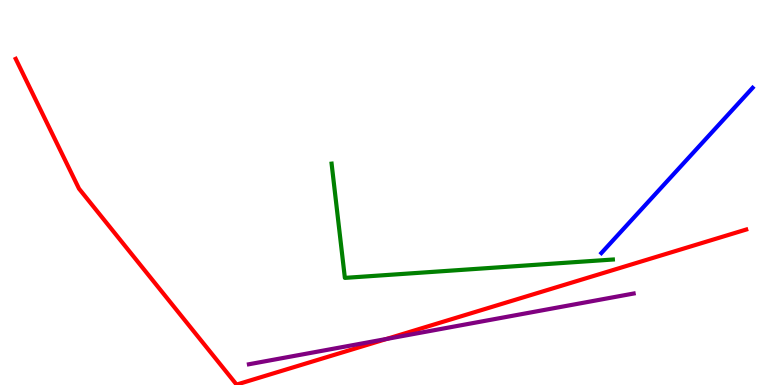[{'lines': ['blue', 'red'], 'intersections': []}, {'lines': ['green', 'red'], 'intersections': []}, {'lines': ['purple', 'red'], 'intersections': [{'x': 4.99, 'y': 1.2}]}, {'lines': ['blue', 'green'], 'intersections': []}, {'lines': ['blue', 'purple'], 'intersections': []}, {'lines': ['green', 'purple'], 'intersections': []}]